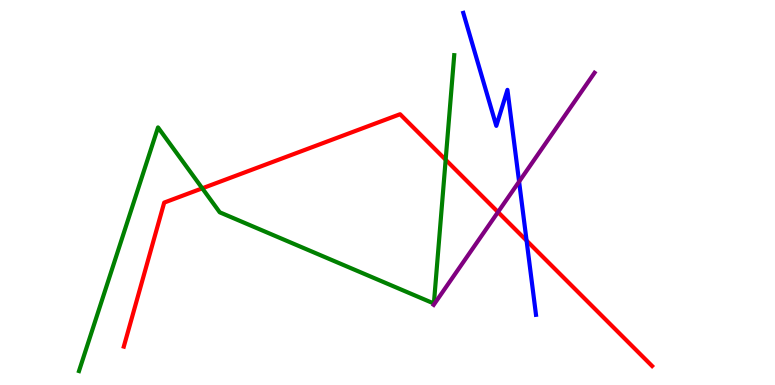[{'lines': ['blue', 'red'], 'intersections': [{'x': 6.79, 'y': 3.75}]}, {'lines': ['green', 'red'], 'intersections': [{'x': 2.61, 'y': 5.11}, {'x': 5.75, 'y': 5.85}]}, {'lines': ['purple', 'red'], 'intersections': [{'x': 6.43, 'y': 4.49}]}, {'lines': ['blue', 'green'], 'intersections': []}, {'lines': ['blue', 'purple'], 'intersections': [{'x': 6.7, 'y': 5.28}]}, {'lines': ['green', 'purple'], 'intersections': []}]